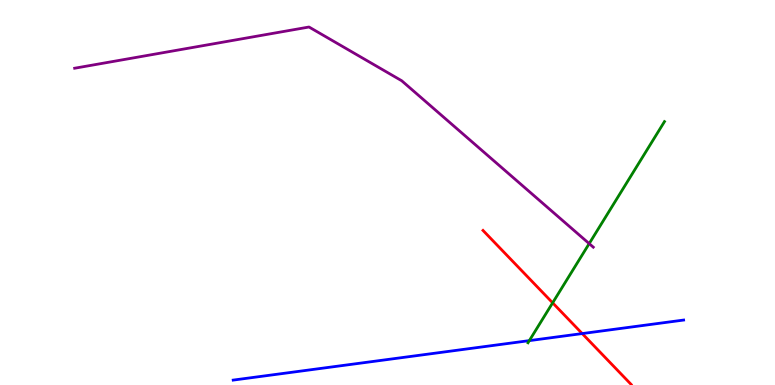[{'lines': ['blue', 'red'], 'intersections': [{'x': 7.51, 'y': 1.34}]}, {'lines': ['green', 'red'], 'intersections': [{'x': 7.13, 'y': 2.13}]}, {'lines': ['purple', 'red'], 'intersections': []}, {'lines': ['blue', 'green'], 'intersections': [{'x': 6.83, 'y': 1.15}]}, {'lines': ['blue', 'purple'], 'intersections': []}, {'lines': ['green', 'purple'], 'intersections': [{'x': 7.6, 'y': 3.67}]}]